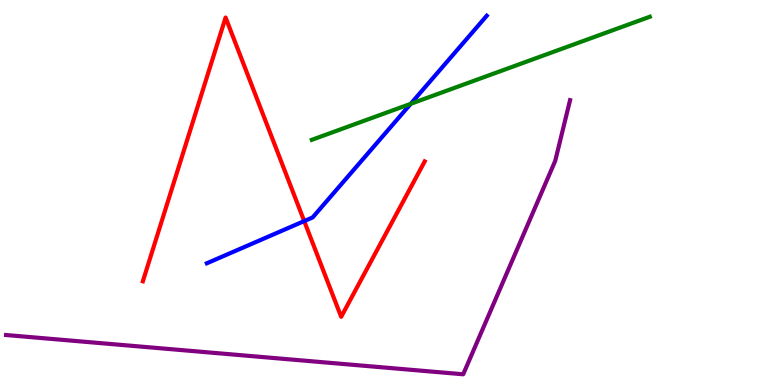[{'lines': ['blue', 'red'], 'intersections': [{'x': 3.93, 'y': 4.26}]}, {'lines': ['green', 'red'], 'intersections': []}, {'lines': ['purple', 'red'], 'intersections': []}, {'lines': ['blue', 'green'], 'intersections': [{'x': 5.3, 'y': 7.3}]}, {'lines': ['blue', 'purple'], 'intersections': []}, {'lines': ['green', 'purple'], 'intersections': []}]